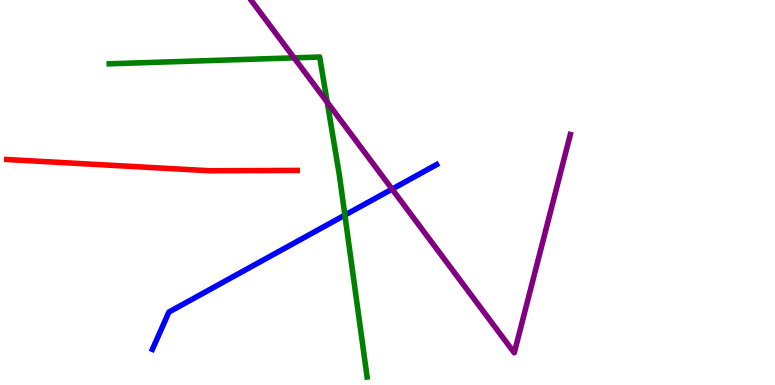[{'lines': ['blue', 'red'], 'intersections': []}, {'lines': ['green', 'red'], 'intersections': []}, {'lines': ['purple', 'red'], 'intersections': []}, {'lines': ['blue', 'green'], 'intersections': [{'x': 4.45, 'y': 4.41}]}, {'lines': ['blue', 'purple'], 'intersections': [{'x': 5.06, 'y': 5.09}]}, {'lines': ['green', 'purple'], 'intersections': [{'x': 3.79, 'y': 8.5}, {'x': 4.22, 'y': 7.35}]}]